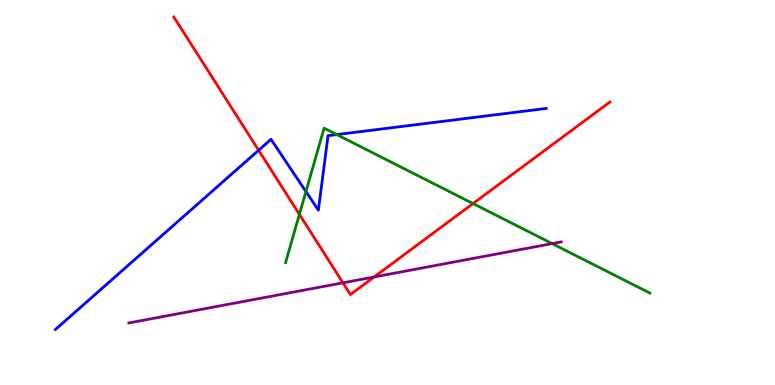[{'lines': ['blue', 'red'], 'intersections': [{'x': 3.34, 'y': 6.1}]}, {'lines': ['green', 'red'], 'intersections': [{'x': 3.86, 'y': 4.43}, {'x': 6.1, 'y': 4.71}]}, {'lines': ['purple', 'red'], 'intersections': [{'x': 4.43, 'y': 2.65}, {'x': 4.83, 'y': 2.81}]}, {'lines': ['blue', 'green'], 'intersections': [{'x': 3.95, 'y': 5.02}, {'x': 4.35, 'y': 6.5}]}, {'lines': ['blue', 'purple'], 'intersections': []}, {'lines': ['green', 'purple'], 'intersections': [{'x': 7.12, 'y': 3.67}]}]